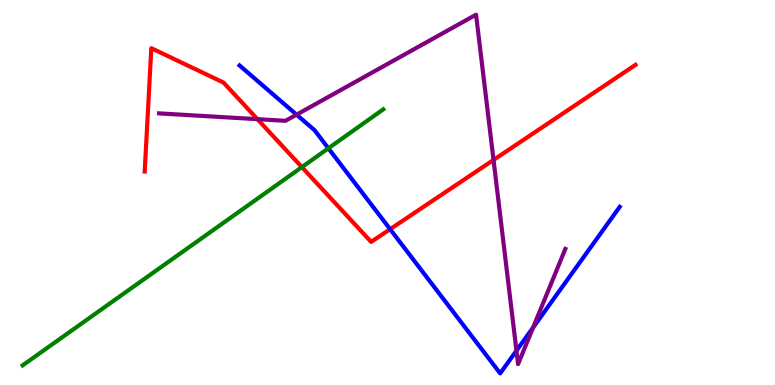[{'lines': ['blue', 'red'], 'intersections': [{'x': 5.03, 'y': 4.05}]}, {'lines': ['green', 'red'], 'intersections': [{'x': 3.9, 'y': 5.66}]}, {'lines': ['purple', 'red'], 'intersections': [{'x': 3.32, 'y': 6.9}, {'x': 6.37, 'y': 5.85}]}, {'lines': ['blue', 'green'], 'intersections': [{'x': 4.24, 'y': 6.15}]}, {'lines': ['blue', 'purple'], 'intersections': [{'x': 3.83, 'y': 7.02}, {'x': 6.66, 'y': 0.891}, {'x': 6.88, 'y': 1.49}]}, {'lines': ['green', 'purple'], 'intersections': []}]